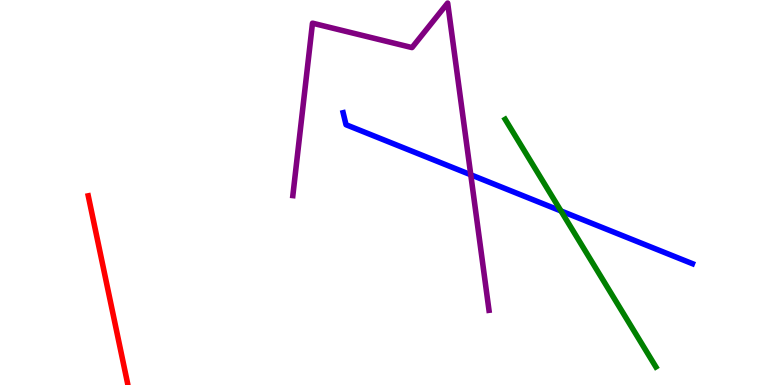[{'lines': ['blue', 'red'], 'intersections': []}, {'lines': ['green', 'red'], 'intersections': []}, {'lines': ['purple', 'red'], 'intersections': []}, {'lines': ['blue', 'green'], 'intersections': [{'x': 7.24, 'y': 4.52}]}, {'lines': ['blue', 'purple'], 'intersections': [{'x': 6.07, 'y': 5.46}]}, {'lines': ['green', 'purple'], 'intersections': []}]